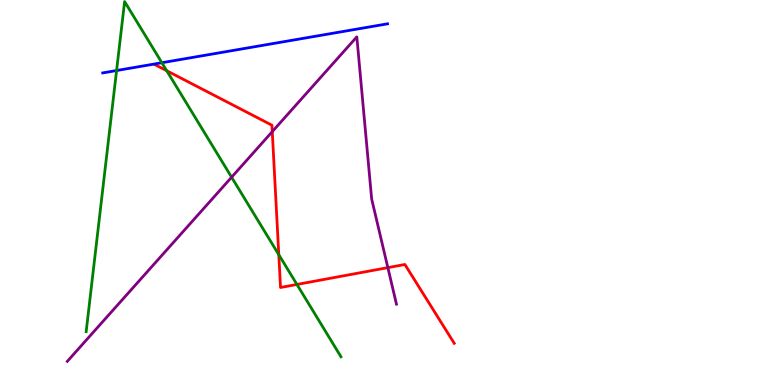[{'lines': ['blue', 'red'], 'intersections': []}, {'lines': ['green', 'red'], 'intersections': [{'x': 2.15, 'y': 8.16}, {'x': 3.6, 'y': 3.38}, {'x': 3.83, 'y': 2.61}]}, {'lines': ['purple', 'red'], 'intersections': [{'x': 3.51, 'y': 6.58}, {'x': 5.0, 'y': 3.05}]}, {'lines': ['blue', 'green'], 'intersections': [{'x': 1.5, 'y': 8.17}, {'x': 2.09, 'y': 8.37}]}, {'lines': ['blue', 'purple'], 'intersections': []}, {'lines': ['green', 'purple'], 'intersections': [{'x': 2.99, 'y': 5.4}]}]